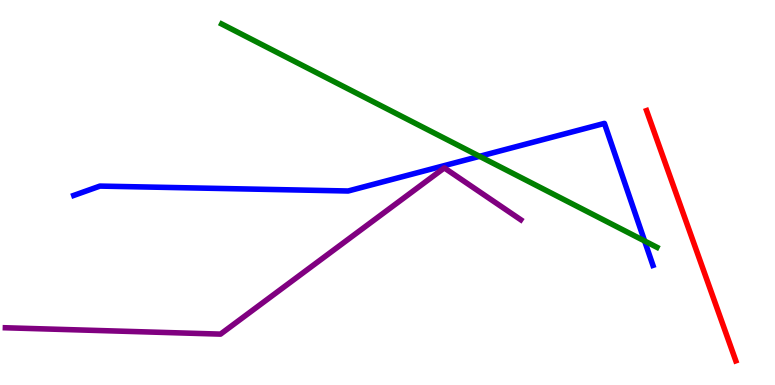[{'lines': ['blue', 'red'], 'intersections': []}, {'lines': ['green', 'red'], 'intersections': []}, {'lines': ['purple', 'red'], 'intersections': []}, {'lines': ['blue', 'green'], 'intersections': [{'x': 6.19, 'y': 5.94}, {'x': 8.32, 'y': 3.74}]}, {'lines': ['blue', 'purple'], 'intersections': []}, {'lines': ['green', 'purple'], 'intersections': []}]